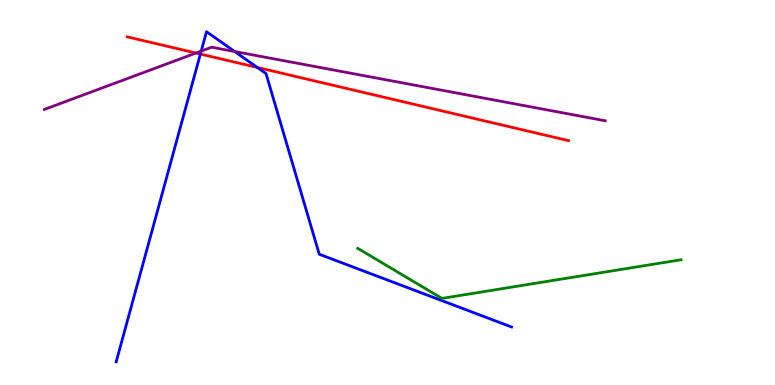[{'lines': ['blue', 'red'], 'intersections': [{'x': 2.59, 'y': 8.6}, {'x': 3.32, 'y': 8.25}]}, {'lines': ['green', 'red'], 'intersections': []}, {'lines': ['purple', 'red'], 'intersections': [{'x': 2.53, 'y': 8.62}]}, {'lines': ['blue', 'green'], 'intersections': []}, {'lines': ['blue', 'purple'], 'intersections': [{'x': 2.6, 'y': 8.67}, {'x': 3.03, 'y': 8.66}]}, {'lines': ['green', 'purple'], 'intersections': []}]